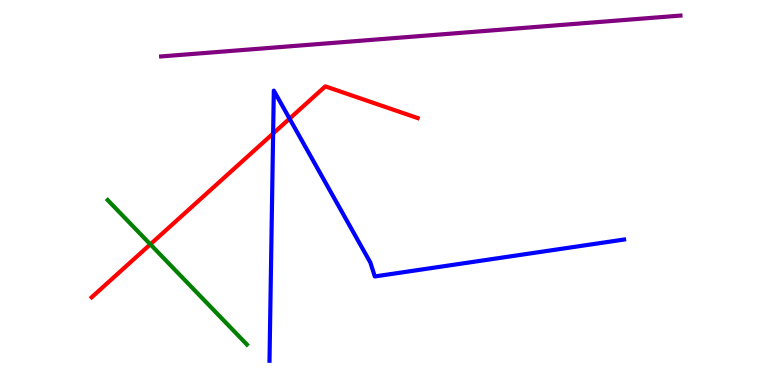[{'lines': ['blue', 'red'], 'intersections': [{'x': 3.52, 'y': 6.53}, {'x': 3.74, 'y': 6.92}]}, {'lines': ['green', 'red'], 'intersections': [{'x': 1.94, 'y': 3.65}]}, {'lines': ['purple', 'red'], 'intersections': []}, {'lines': ['blue', 'green'], 'intersections': []}, {'lines': ['blue', 'purple'], 'intersections': []}, {'lines': ['green', 'purple'], 'intersections': []}]